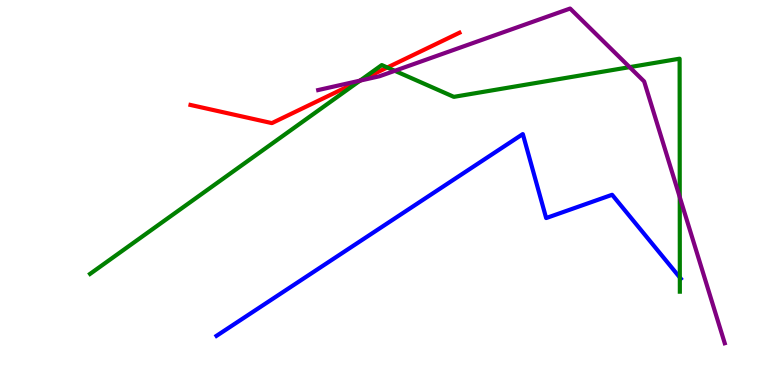[{'lines': ['blue', 'red'], 'intersections': []}, {'lines': ['green', 'red'], 'intersections': [{'x': 4.65, 'y': 7.91}, {'x': 5.0, 'y': 8.25}]}, {'lines': ['purple', 'red'], 'intersections': [{'x': 4.65, 'y': 7.91}]}, {'lines': ['blue', 'green'], 'intersections': [{'x': 8.77, 'y': 2.79}]}, {'lines': ['blue', 'purple'], 'intersections': []}, {'lines': ['green', 'purple'], 'intersections': [{'x': 4.65, 'y': 7.91}, {'x': 5.09, 'y': 8.16}, {'x': 8.12, 'y': 8.26}, {'x': 8.77, 'y': 4.88}]}]